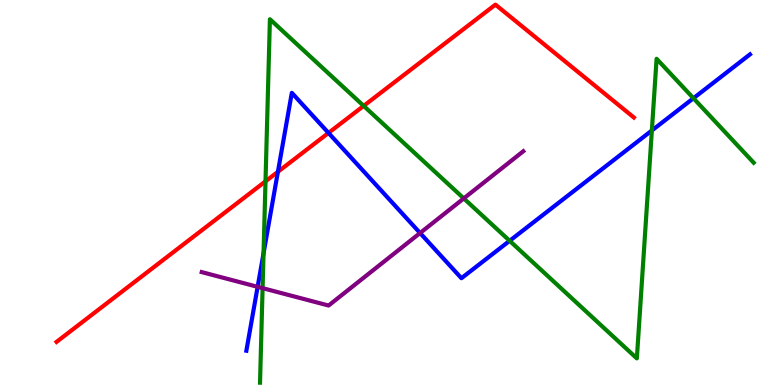[{'lines': ['blue', 'red'], 'intersections': [{'x': 3.59, 'y': 5.54}, {'x': 4.24, 'y': 6.55}]}, {'lines': ['green', 'red'], 'intersections': [{'x': 3.43, 'y': 5.29}, {'x': 4.69, 'y': 7.25}]}, {'lines': ['purple', 'red'], 'intersections': []}, {'lines': ['blue', 'green'], 'intersections': [{'x': 3.4, 'y': 3.42}, {'x': 6.58, 'y': 3.75}, {'x': 8.41, 'y': 6.61}, {'x': 8.95, 'y': 7.45}]}, {'lines': ['blue', 'purple'], 'intersections': [{'x': 3.32, 'y': 2.55}, {'x': 5.42, 'y': 3.95}]}, {'lines': ['green', 'purple'], 'intersections': [{'x': 3.39, 'y': 2.52}, {'x': 5.98, 'y': 4.85}]}]